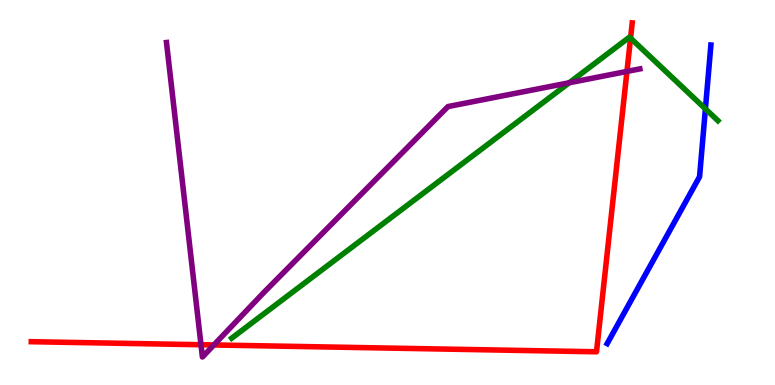[{'lines': ['blue', 'red'], 'intersections': []}, {'lines': ['green', 'red'], 'intersections': [{'x': 8.14, 'y': 9.01}]}, {'lines': ['purple', 'red'], 'intersections': [{'x': 2.59, 'y': 1.05}, {'x': 2.76, 'y': 1.04}, {'x': 8.09, 'y': 8.14}]}, {'lines': ['blue', 'green'], 'intersections': [{'x': 9.1, 'y': 7.17}]}, {'lines': ['blue', 'purple'], 'intersections': []}, {'lines': ['green', 'purple'], 'intersections': [{'x': 7.34, 'y': 7.85}]}]